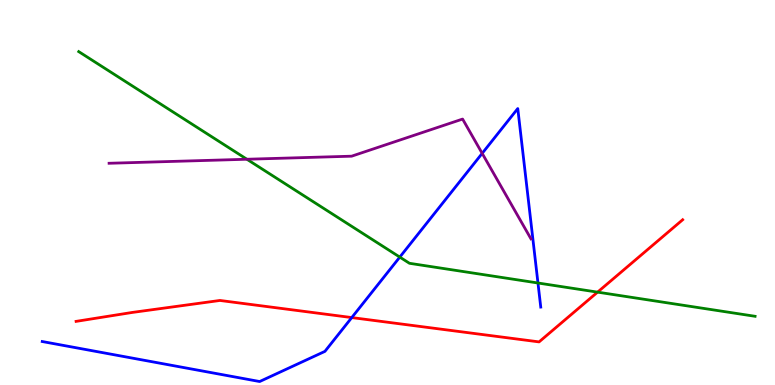[{'lines': ['blue', 'red'], 'intersections': [{'x': 4.54, 'y': 1.75}]}, {'lines': ['green', 'red'], 'intersections': [{'x': 7.71, 'y': 2.41}]}, {'lines': ['purple', 'red'], 'intersections': []}, {'lines': ['blue', 'green'], 'intersections': [{'x': 5.16, 'y': 3.32}, {'x': 6.94, 'y': 2.65}]}, {'lines': ['blue', 'purple'], 'intersections': [{'x': 6.22, 'y': 6.02}]}, {'lines': ['green', 'purple'], 'intersections': [{'x': 3.19, 'y': 5.86}]}]